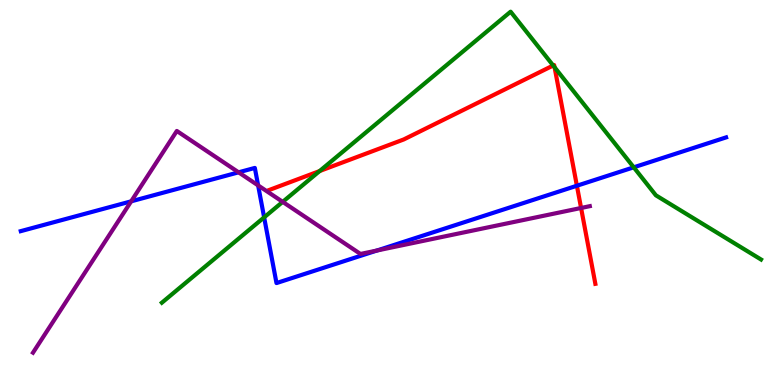[{'lines': ['blue', 'red'], 'intersections': [{'x': 7.44, 'y': 5.18}]}, {'lines': ['green', 'red'], 'intersections': [{'x': 4.12, 'y': 5.56}, {'x': 7.14, 'y': 8.3}, {'x': 7.16, 'y': 8.25}]}, {'lines': ['purple', 'red'], 'intersections': [{'x': 7.5, 'y': 4.6}]}, {'lines': ['blue', 'green'], 'intersections': [{'x': 3.41, 'y': 4.35}, {'x': 8.18, 'y': 5.65}]}, {'lines': ['blue', 'purple'], 'intersections': [{'x': 1.69, 'y': 4.77}, {'x': 3.08, 'y': 5.52}, {'x': 3.33, 'y': 5.18}, {'x': 4.86, 'y': 3.49}]}, {'lines': ['green', 'purple'], 'intersections': [{'x': 3.65, 'y': 4.76}]}]